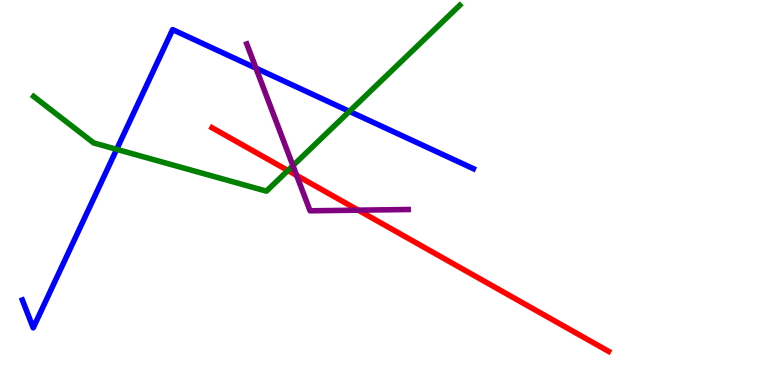[{'lines': ['blue', 'red'], 'intersections': []}, {'lines': ['green', 'red'], 'intersections': [{'x': 3.71, 'y': 5.57}]}, {'lines': ['purple', 'red'], 'intersections': [{'x': 3.83, 'y': 5.44}, {'x': 4.62, 'y': 4.54}]}, {'lines': ['blue', 'green'], 'intersections': [{'x': 1.51, 'y': 6.12}, {'x': 4.51, 'y': 7.11}]}, {'lines': ['blue', 'purple'], 'intersections': [{'x': 3.3, 'y': 8.23}]}, {'lines': ['green', 'purple'], 'intersections': [{'x': 3.78, 'y': 5.7}]}]